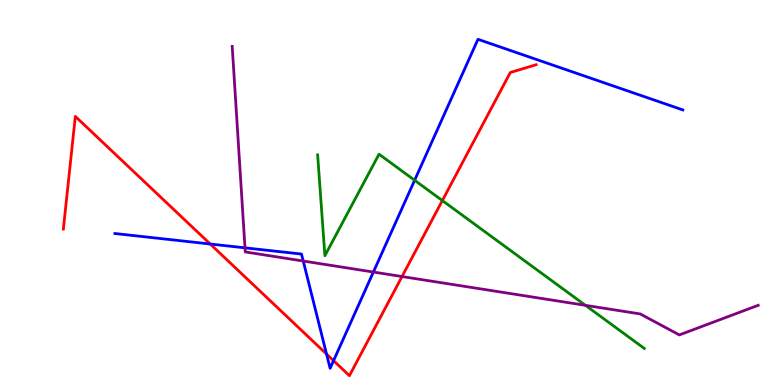[{'lines': ['blue', 'red'], 'intersections': [{'x': 2.71, 'y': 3.66}, {'x': 4.21, 'y': 0.804}, {'x': 4.3, 'y': 0.632}]}, {'lines': ['green', 'red'], 'intersections': [{'x': 5.71, 'y': 4.79}]}, {'lines': ['purple', 'red'], 'intersections': [{'x': 5.19, 'y': 2.82}]}, {'lines': ['blue', 'green'], 'intersections': [{'x': 5.35, 'y': 5.32}]}, {'lines': ['blue', 'purple'], 'intersections': [{'x': 3.16, 'y': 3.56}, {'x': 3.91, 'y': 3.22}, {'x': 4.82, 'y': 2.93}]}, {'lines': ['green', 'purple'], 'intersections': [{'x': 7.55, 'y': 2.07}]}]